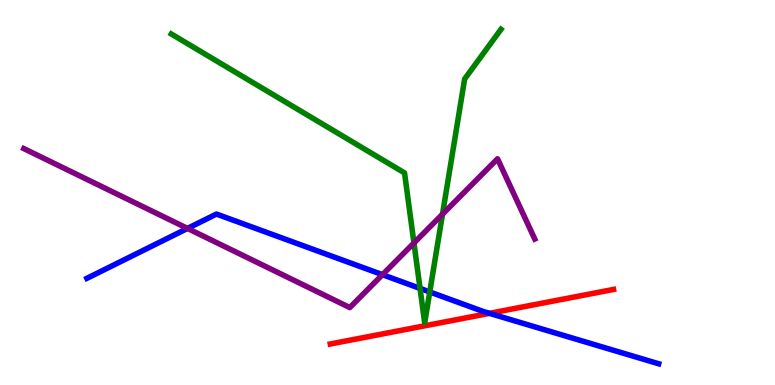[{'lines': ['blue', 'red'], 'intersections': [{'x': 6.32, 'y': 1.86}]}, {'lines': ['green', 'red'], 'intersections': []}, {'lines': ['purple', 'red'], 'intersections': []}, {'lines': ['blue', 'green'], 'intersections': [{'x': 5.42, 'y': 2.51}, {'x': 5.55, 'y': 2.42}]}, {'lines': ['blue', 'purple'], 'intersections': [{'x': 2.42, 'y': 4.07}, {'x': 4.93, 'y': 2.87}]}, {'lines': ['green', 'purple'], 'intersections': [{'x': 5.34, 'y': 3.69}, {'x': 5.71, 'y': 4.44}]}]